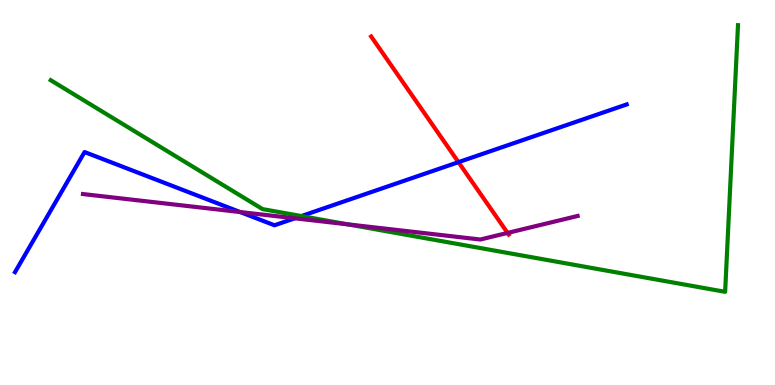[{'lines': ['blue', 'red'], 'intersections': [{'x': 5.92, 'y': 5.79}]}, {'lines': ['green', 'red'], 'intersections': []}, {'lines': ['purple', 'red'], 'intersections': [{'x': 6.55, 'y': 3.95}]}, {'lines': ['blue', 'green'], 'intersections': [{'x': 3.89, 'y': 4.39}]}, {'lines': ['blue', 'purple'], 'intersections': [{'x': 3.1, 'y': 4.49}, {'x': 3.8, 'y': 4.33}]}, {'lines': ['green', 'purple'], 'intersections': [{'x': 4.49, 'y': 4.17}]}]